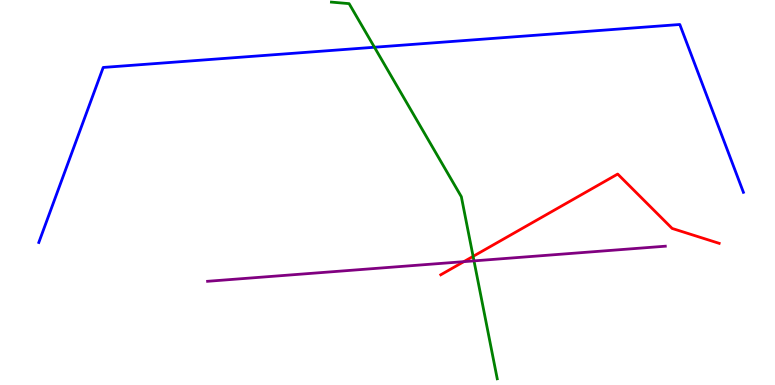[{'lines': ['blue', 'red'], 'intersections': []}, {'lines': ['green', 'red'], 'intersections': [{'x': 6.1, 'y': 3.34}]}, {'lines': ['purple', 'red'], 'intersections': [{'x': 5.98, 'y': 3.2}]}, {'lines': ['blue', 'green'], 'intersections': [{'x': 4.83, 'y': 8.77}]}, {'lines': ['blue', 'purple'], 'intersections': []}, {'lines': ['green', 'purple'], 'intersections': [{'x': 6.12, 'y': 3.22}]}]